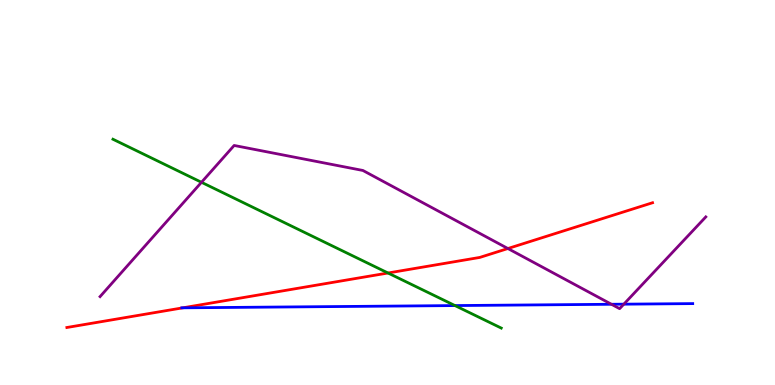[{'lines': ['blue', 'red'], 'intersections': [{'x': 2.36, 'y': 2.0}]}, {'lines': ['green', 'red'], 'intersections': [{'x': 5.01, 'y': 2.91}]}, {'lines': ['purple', 'red'], 'intersections': [{'x': 6.55, 'y': 3.54}]}, {'lines': ['blue', 'green'], 'intersections': [{'x': 5.87, 'y': 2.06}]}, {'lines': ['blue', 'purple'], 'intersections': [{'x': 7.89, 'y': 2.1}, {'x': 8.05, 'y': 2.1}]}, {'lines': ['green', 'purple'], 'intersections': [{'x': 2.6, 'y': 5.27}]}]